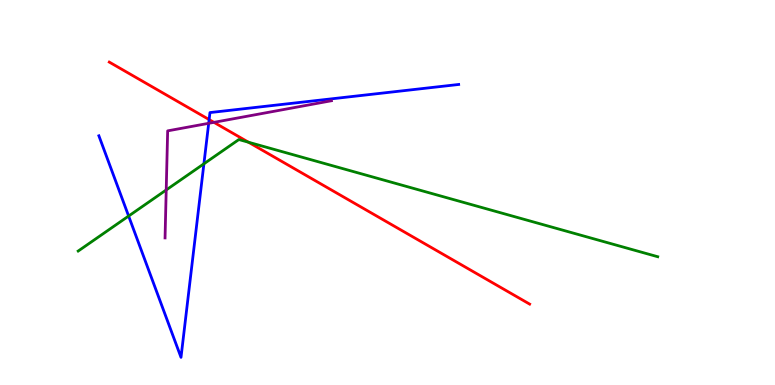[{'lines': ['blue', 'red'], 'intersections': [{'x': 2.7, 'y': 6.89}]}, {'lines': ['green', 'red'], 'intersections': [{'x': 3.21, 'y': 6.31}]}, {'lines': ['purple', 'red'], 'intersections': [{'x': 2.76, 'y': 6.82}]}, {'lines': ['blue', 'green'], 'intersections': [{'x': 1.66, 'y': 4.39}, {'x': 2.63, 'y': 5.75}]}, {'lines': ['blue', 'purple'], 'intersections': [{'x': 2.69, 'y': 6.8}]}, {'lines': ['green', 'purple'], 'intersections': [{'x': 2.14, 'y': 5.07}]}]